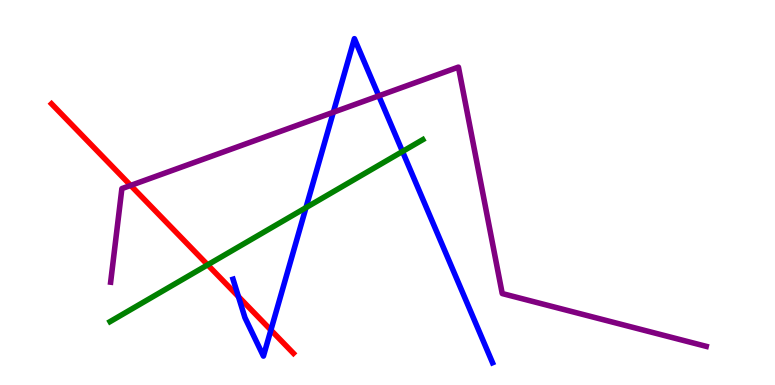[{'lines': ['blue', 'red'], 'intersections': [{'x': 3.08, 'y': 2.3}, {'x': 3.5, 'y': 1.43}]}, {'lines': ['green', 'red'], 'intersections': [{'x': 2.68, 'y': 3.12}]}, {'lines': ['purple', 'red'], 'intersections': [{'x': 1.69, 'y': 5.18}]}, {'lines': ['blue', 'green'], 'intersections': [{'x': 3.95, 'y': 4.61}, {'x': 5.19, 'y': 6.07}]}, {'lines': ['blue', 'purple'], 'intersections': [{'x': 4.3, 'y': 7.08}, {'x': 4.89, 'y': 7.51}]}, {'lines': ['green', 'purple'], 'intersections': []}]